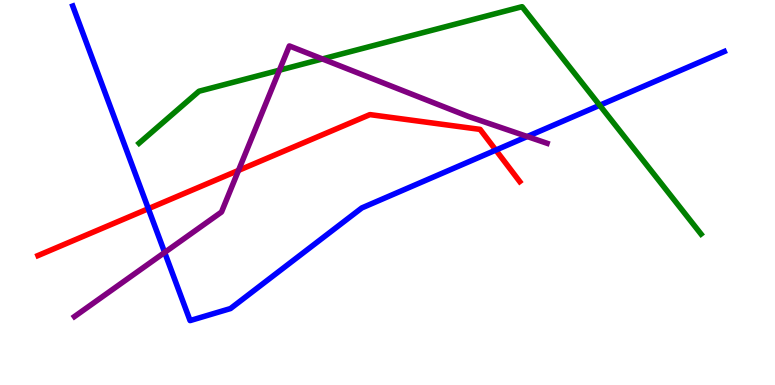[{'lines': ['blue', 'red'], 'intersections': [{'x': 1.91, 'y': 4.58}, {'x': 6.4, 'y': 6.1}]}, {'lines': ['green', 'red'], 'intersections': []}, {'lines': ['purple', 'red'], 'intersections': [{'x': 3.08, 'y': 5.57}]}, {'lines': ['blue', 'green'], 'intersections': [{'x': 7.74, 'y': 7.27}]}, {'lines': ['blue', 'purple'], 'intersections': [{'x': 2.12, 'y': 3.44}, {'x': 6.8, 'y': 6.45}]}, {'lines': ['green', 'purple'], 'intersections': [{'x': 3.61, 'y': 8.18}, {'x': 4.16, 'y': 8.47}]}]